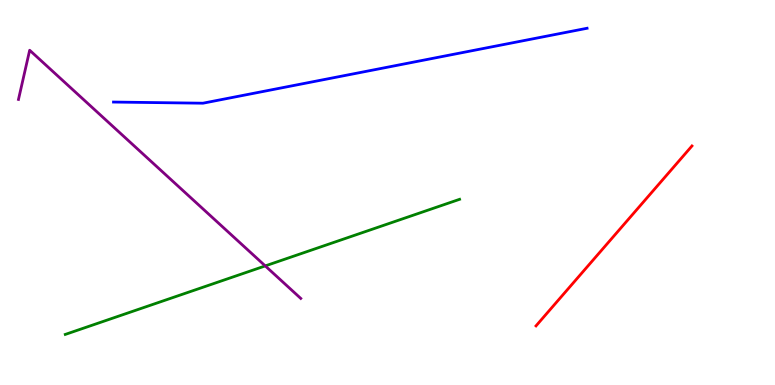[{'lines': ['blue', 'red'], 'intersections': []}, {'lines': ['green', 'red'], 'intersections': []}, {'lines': ['purple', 'red'], 'intersections': []}, {'lines': ['blue', 'green'], 'intersections': []}, {'lines': ['blue', 'purple'], 'intersections': []}, {'lines': ['green', 'purple'], 'intersections': [{'x': 3.42, 'y': 3.09}]}]